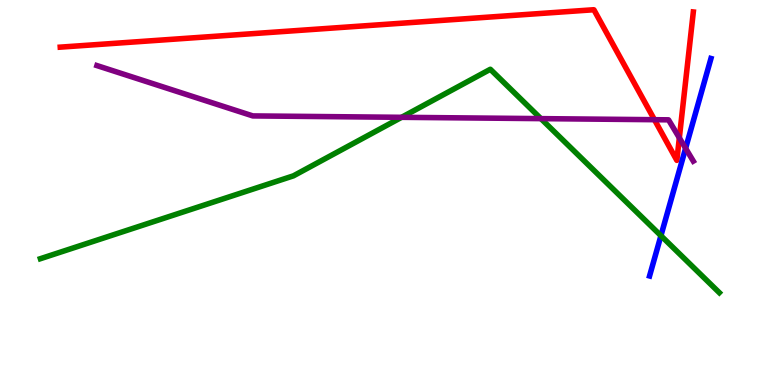[{'lines': ['blue', 'red'], 'intersections': []}, {'lines': ['green', 'red'], 'intersections': []}, {'lines': ['purple', 'red'], 'intersections': [{'x': 8.44, 'y': 6.89}, {'x': 8.77, 'y': 6.42}]}, {'lines': ['blue', 'green'], 'intersections': [{'x': 8.53, 'y': 3.88}]}, {'lines': ['blue', 'purple'], 'intersections': [{'x': 8.85, 'y': 6.15}]}, {'lines': ['green', 'purple'], 'intersections': [{'x': 5.18, 'y': 6.95}, {'x': 6.98, 'y': 6.92}]}]